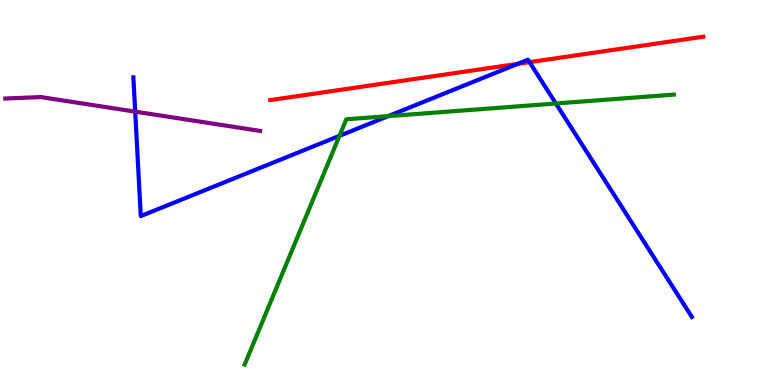[{'lines': ['blue', 'red'], 'intersections': [{'x': 6.68, 'y': 8.34}, {'x': 6.83, 'y': 8.39}]}, {'lines': ['green', 'red'], 'intersections': []}, {'lines': ['purple', 'red'], 'intersections': []}, {'lines': ['blue', 'green'], 'intersections': [{'x': 4.38, 'y': 6.47}, {'x': 5.01, 'y': 6.98}, {'x': 7.17, 'y': 7.31}]}, {'lines': ['blue', 'purple'], 'intersections': [{'x': 1.74, 'y': 7.1}]}, {'lines': ['green', 'purple'], 'intersections': []}]